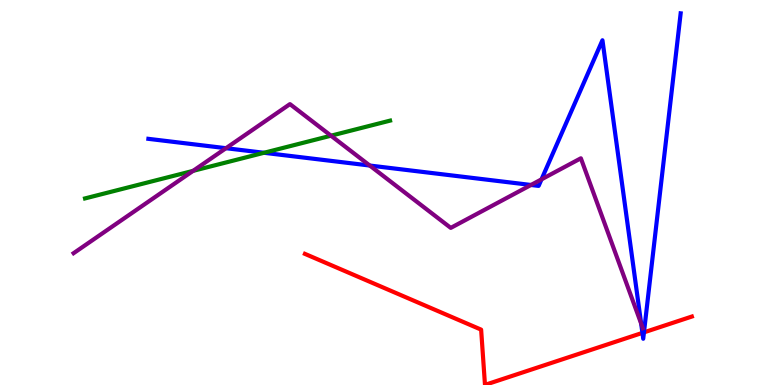[{'lines': ['blue', 'red'], 'intersections': [{'x': 8.29, 'y': 1.35}, {'x': 8.31, 'y': 1.37}]}, {'lines': ['green', 'red'], 'intersections': []}, {'lines': ['purple', 'red'], 'intersections': []}, {'lines': ['blue', 'green'], 'intersections': [{'x': 3.41, 'y': 6.03}]}, {'lines': ['blue', 'purple'], 'intersections': [{'x': 2.92, 'y': 6.15}, {'x': 4.77, 'y': 5.7}, {'x': 6.85, 'y': 5.2}, {'x': 6.99, 'y': 5.34}, {'x': 8.27, 'y': 1.59}]}, {'lines': ['green', 'purple'], 'intersections': [{'x': 2.49, 'y': 5.56}, {'x': 4.27, 'y': 6.48}]}]